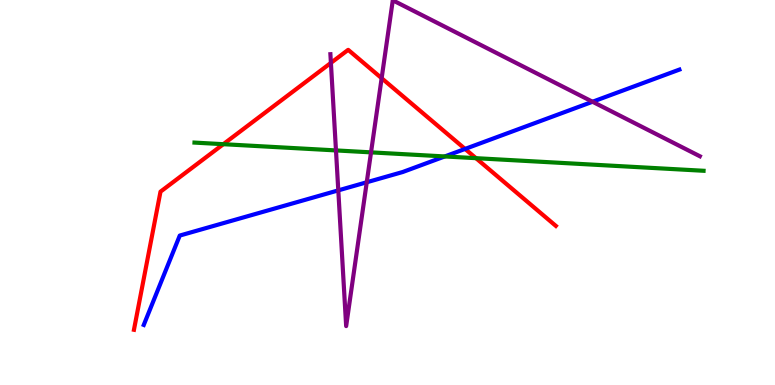[{'lines': ['blue', 'red'], 'intersections': [{'x': 6.0, 'y': 6.13}]}, {'lines': ['green', 'red'], 'intersections': [{'x': 2.88, 'y': 6.25}, {'x': 6.14, 'y': 5.89}]}, {'lines': ['purple', 'red'], 'intersections': [{'x': 4.27, 'y': 8.37}, {'x': 4.92, 'y': 7.97}]}, {'lines': ['blue', 'green'], 'intersections': [{'x': 5.74, 'y': 5.94}]}, {'lines': ['blue', 'purple'], 'intersections': [{'x': 4.37, 'y': 5.06}, {'x': 4.73, 'y': 5.27}, {'x': 7.65, 'y': 7.36}]}, {'lines': ['green', 'purple'], 'intersections': [{'x': 4.34, 'y': 6.09}, {'x': 4.79, 'y': 6.04}]}]